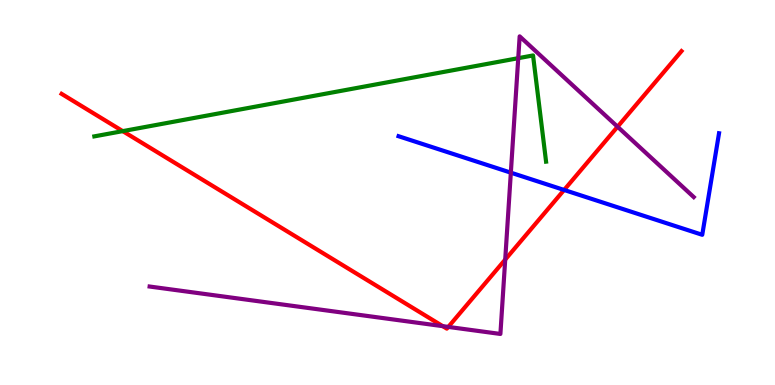[{'lines': ['blue', 'red'], 'intersections': [{'x': 7.28, 'y': 5.07}]}, {'lines': ['green', 'red'], 'intersections': [{'x': 1.58, 'y': 6.59}]}, {'lines': ['purple', 'red'], 'intersections': [{'x': 5.71, 'y': 1.53}, {'x': 5.78, 'y': 1.51}, {'x': 6.52, 'y': 3.26}, {'x': 7.97, 'y': 6.71}]}, {'lines': ['blue', 'green'], 'intersections': []}, {'lines': ['blue', 'purple'], 'intersections': [{'x': 6.59, 'y': 5.52}]}, {'lines': ['green', 'purple'], 'intersections': [{'x': 6.69, 'y': 8.49}]}]